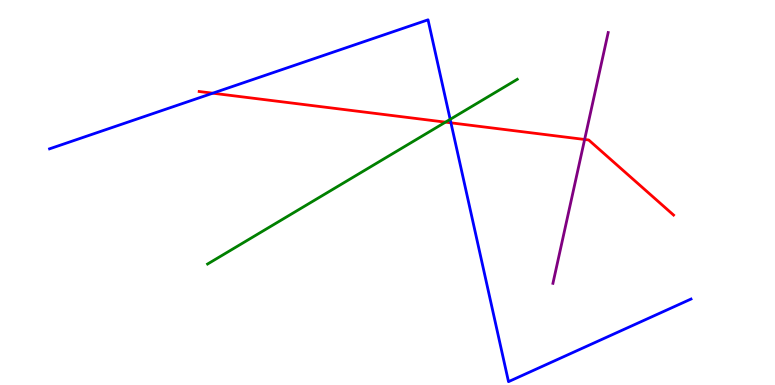[{'lines': ['blue', 'red'], 'intersections': [{'x': 2.75, 'y': 7.58}, {'x': 5.82, 'y': 6.81}]}, {'lines': ['green', 'red'], 'intersections': [{'x': 5.75, 'y': 6.83}]}, {'lines': ['purple', 'red'], 'intersections': [{'x': 7.54, 'y': 6.38}]}, {'lines': ['blue', 'green'], 'intersections': [{'x': 5.81, 'y': 6.9}]}, {'lines': ['blue', 'purple'], 'intersections': []}, {'lines': ['green', 'purple'], 'intersections': []}]